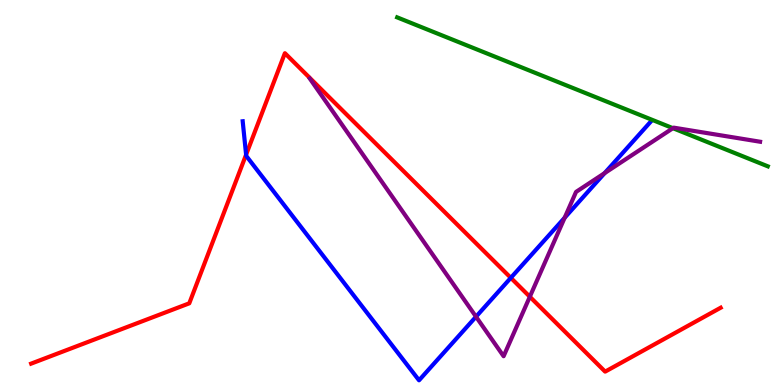[{'lines': ['blue', 'red'], 'intersections': [{'x': 3.18, 'y': 5.98}, {'x': 6.59, 'y': 2.78}]}, {'lines': ['green', 'red'], 'intersections': []}, {'lines': ['purple', 'red'], 'intersections': [{'x': 6.84, 'y': 2.29}]}, {'lines': ['blue', 'green'], 'intersections': []}, {'lines': ['blue', 'purple'], 'intersections': [{'x': 6.14, 'y': 1.77}, {'x': 7.29, 'y': 4.34}, {'x': 7.8, 'y': 5.5}]}, {'lines': ['green', 'purple'], 'intersections': [{'x': 8.68, 'y': 6.67}]}]